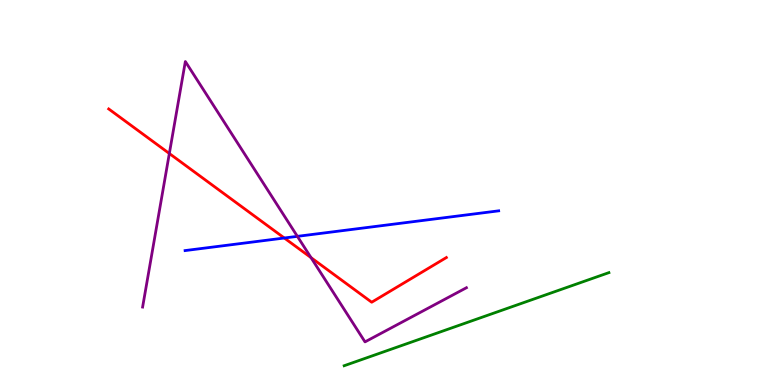[{'lines': ['blue', 'red'], 'intersections': [{'x': 3.67, 'y': 3.82}]}, {'lines': ['green', 'red'], 'intersections': []}, {'lines': ['purple', 'red'], 'intersections': [{'x': 2.18, 'y': 6.01}, {'x': 4.01, 'y': 3.31}]}, {'lines': ['blue', 'green'], 'intersections': []}, {'lines': ['blue', 'purple'], 'intersections': [{'x': 3.84, 'y': 3.86}]}, {'lines': ['green', 'purple'], 'intersections': []}]